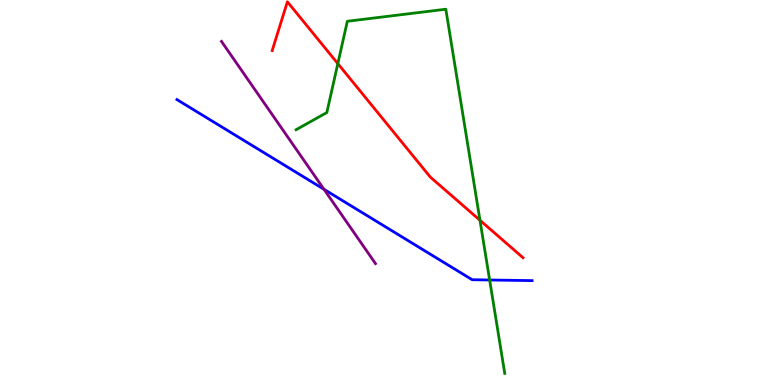[{'lines': ['blue', 'red'], 'intersections': []}, {'lines': ['green', 'red'], 'intersections': [{'x': 4.36, 'y': 8.35}, {'x': 6.19, 'y': 4.28}]}, {'lines': ['purple', 'red'], 'intersections': []}, {'lines': ['blue', 'green'], 'intersections': [{'x': 6.32, 'y': 2.73}]}, {'lines': ['blue', 'purple'], 'intersections': [{'x': 4.18, 'y': 5.08}]}, {'lines': ['green', 'purple'], 'intersections': []}]